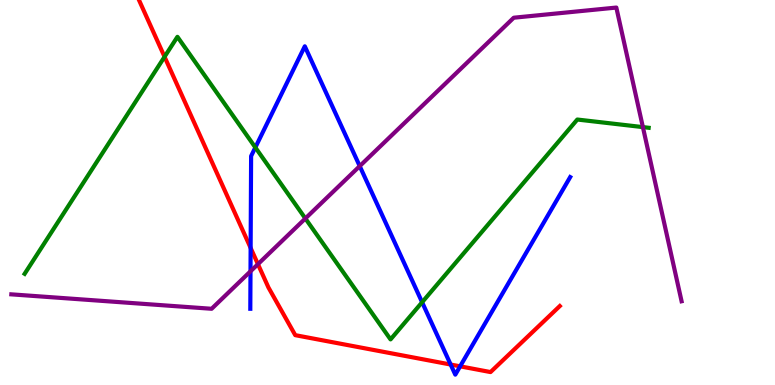[{'lines': ['blue', 'red'], 'intersections': [{'x': 3.23, 'y': 3.56}, {'x': 5.81, 'y': 0.532}, {'x': 5.94, 'y': 0.485}]}, {'lines': ['green', 'red'], 'intersections': [{'x': 2.12, 'y': 8.52}]}, {'lines': ['purple', 'red'], 'intersections': [{'x': 3.33, 'y': 3.14}]}, {'lines': ['blue', 'green'], 'intersections': [{'x': 3.29, 'y': 6.17}, {'x': 5.45, 'y': 2.15}]}, {'lines': ['blue', 'purple'], 'intersections': [{'x': 3.23, 'y': 2.95}, {'x': 4.64, 'y': 5.69}]}, {'lines': ['green', 'purple'], 'intersections': [{'x': 3.94, 'y': 4.33}, {'x': 8.3, 'y': 6.7}]}]